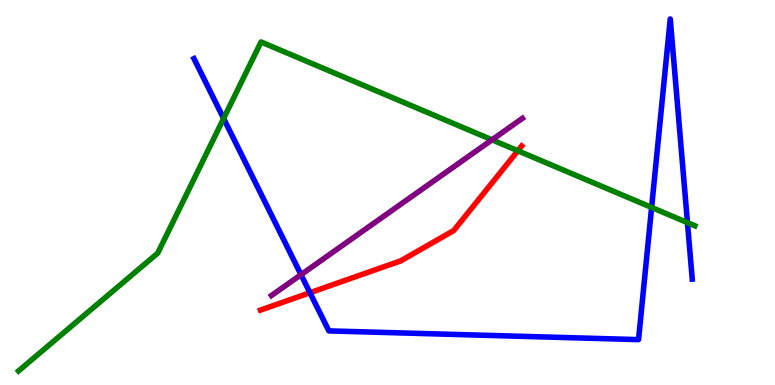[{'lines': ['blue', 'red'], 'intersections': [{'x': 4.0, 'y': 2.4}]}, {'lines': ['green', 'red'], 'intersections': [{'x': 6.68, 'y': 6.08}]}, {'lines': ['purple', 'red'], 'intersections': []}, {'lines': ['blue', 'green'], 'intersections': [{'x': 2.89, 'y': 6.92}, {'x': 8.41, 'y': 4.61}, {'x': 8.87, 'y': 4.22}]}, {'lines': ['blue', 'purple'], 'intersections': [{'x': 3.88, 'y': 2.87}]}, {'lines': ['green', 'purple'], 'intersections': [{'x': 6.35, 'y': 6.37}]}]